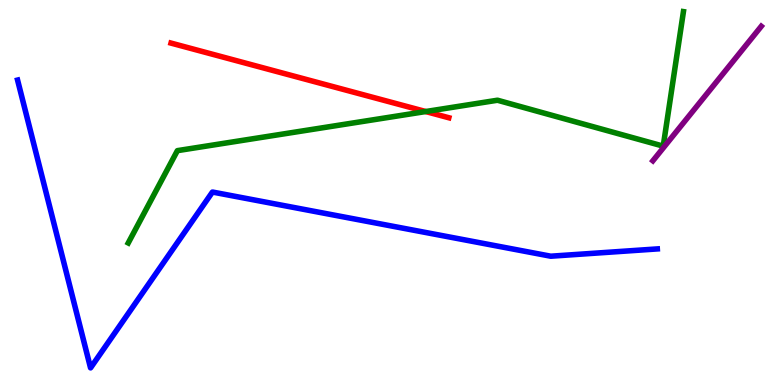[{'lines': ['blue', 'red'], 'intersections': []}, {'lines': ['green', 'red'], 'intersections': [{'x': 5.49, 'y': 7.1}]}, {'lines': ['purple', 'red'], 'intersections': []}, {'lines': ['blue', 'green'], 'intersections': []}, {'lines': ['blue', 'purple'], 'intersections': []}, {'lines': ['green', 'purple'], 'intersections': []}]